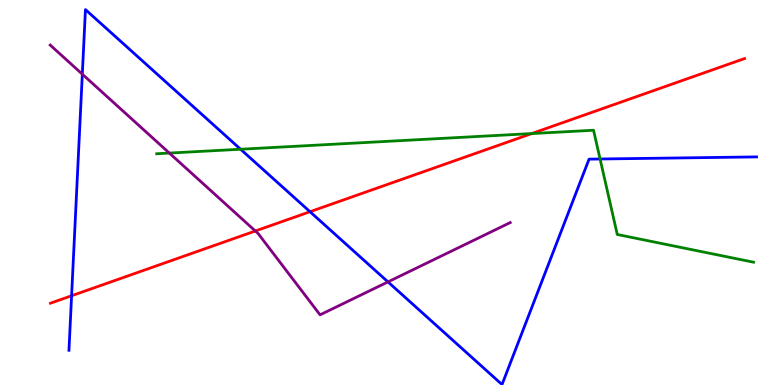[{'lines': ['blue', 'red'], 'intersections': [{'x': 0.924, 'y': 2.32}, {'x': 4.0, 'y': 4.5}]}, {'lines': ['green', 'red'], 'intersections': [{'x': 6.86, 'y': 6.53}]}, {'lines': ['purple', 'red'], 'intersections': [{'x': 3.29, 'y': 4.0}]}, {'lines': ['blue', 'green'], 'intersections': [{'x': 3.1, 'y': 6.12}, {'x': 7.74, 'y': 5.87}]}, {'lines': ['blue', 'purple'], 'intersections': [{'x': 1.06, 'y': 8.07}, {'x': 5.01, 'y': 2.68}]}, {'lines': ['green', 'purple'], 'intersections': [{'x': 2.19, 'y': 6.02}]}]